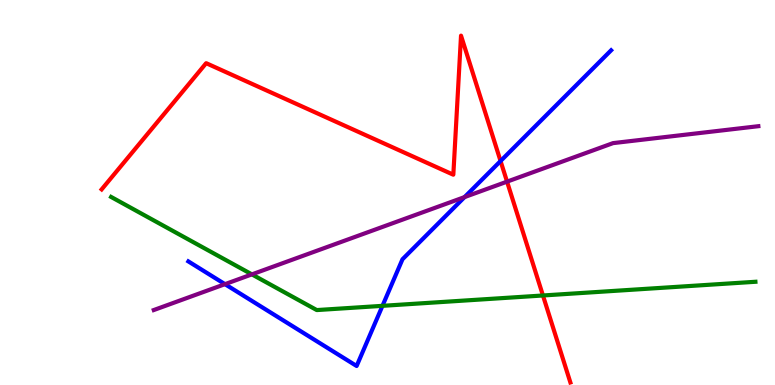[{'lines': ['blue', 'red'], 'intersections': [{'x': 6.46, 'y': 5.82}]}, {'lines': ['green', 'red'], 'intersections': [{'x': 7.01, 'y': 2.33}]}, {'lines': ['purple', 'red'], 'intersections': [{'x': 6.54, 'y': 5.28}]}, {'lines': ['blue', 'green'], 'intersections': [{'x': 4.94, 'y': 2.06}]}, {'lines': ['blue', 'purple'], 'intersections': [{'x': 2.9, 'y': 2.62}, {'x': 5.99, 'y': 4.88}]}, {'lines': ['green', 'purple'], 'intersections': [{'x': 3.25, 'y': 2.87}]}]